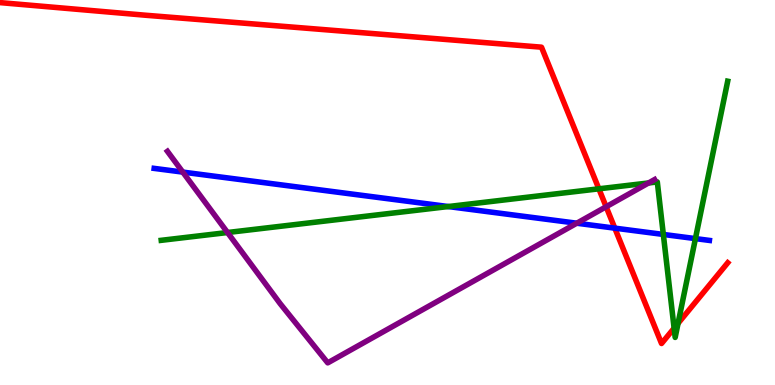[{'lines': ['blue', 'red'], 'intersections': [{'x': 7.93, 'y': 4.07}]}, {'lines': ['green', 'red'], 'intersections': [{'x': 7.73, 'y': 5.1}, {'x': 8.7, 'y': 1.48}, {'x': 8.75, 'y': 1.6}]}, {'lines': ['purple', 'red'], 'intersections': [{'x': 7.82, 'y': 4.63}]}, {'lines': ['blue', 'green'], 'intersections': [{'x': 5.78, 'y': 4.64}, {'x': 8.56, 'y': 3.91}, {'x': 8.97, 'y': 3.8}]}, {'lines': ['blue', 'purple'], 'intersections': [{'x': 2.36, 'y': 5.53}, {'x': 7.44, 'y': 4.2}]}, {'lines': ['green', 'purple'], 'intersections': [{'x': 2.94, 'y': 3.96}, {'x': 8.37, 'y': 5.25}]}]